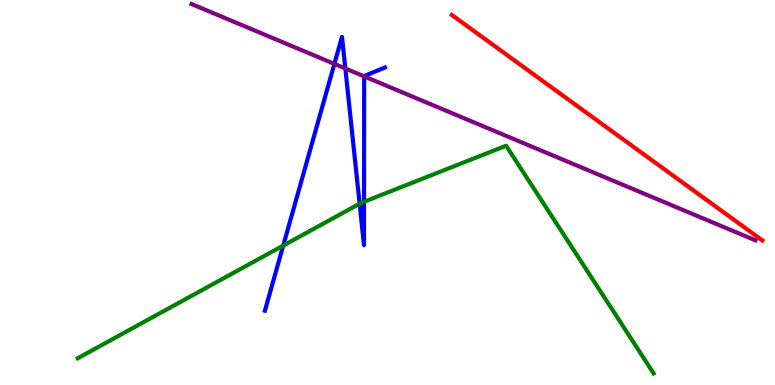[{'lines': ['blue', 'red'], 'intersections': []}, {'lines': ['green', 'red'], 'intersections': []}, {'lines': ['purple', 'red'], 'intersections': []}, {'lines': ['blue', 'green'], 'intersections': [{'x': 3.65, 'y': 3.62}, {'x': 4.64, 'y': 4.71}, {'x': 4.7, 'y': 4.76}]}, {'lines': ['blue', 'purple'], 'intersections': [{'x': 4.31, 'y': 8.34}, {'x': 4.46, 'y': 8.22}, {'x': 4.7, 'y': 8.02}]}, {'lines': ['green', 'purple'], 'intersections': []}]